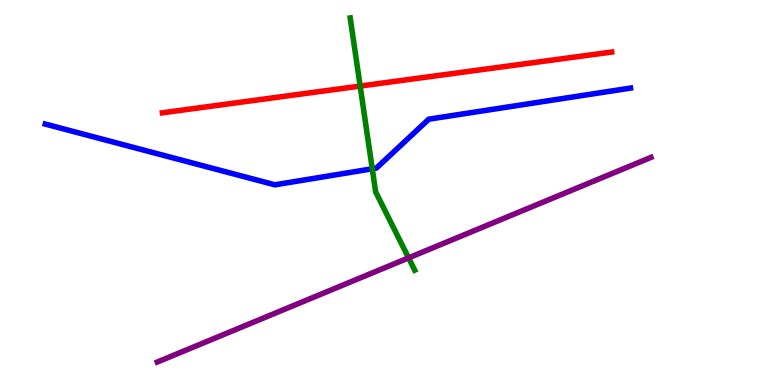[{'lines': ['blue', 'red'], 'intersections': []}, {'lines': ['green', 'red'], 'intersections': [{'x': 4.65, 'y': 7.76}]}, {'lines': ['purple', 'red'], 'intersections': []}, {'lines': ['blue', 'green'], 'intersections': [{'x': 4.8, 'y': 5.62}]}, {'lines': ['blue', 'purple'], 'intersections': []}, {'lines': ['green', 'purple'], 'intersections': [{'x': 5.27, 'y': 3.3}]}]